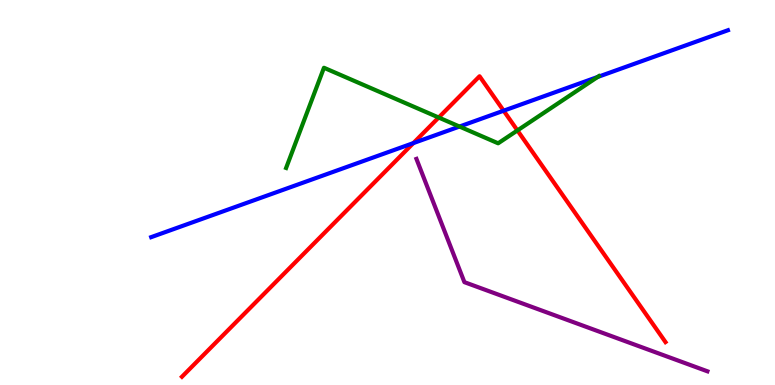[{'lines': ['blue', 'red'], 'intersections': [{'x': 5.33, 'y': 6.28}, {'x': 6.5, 'y': 7.12}]}, {'lines': ['green', 'red'], 'intersections': [{'x': 5.66, 'y': 6.95}, {'x': 6.68, 'y': 6.61}]}, {'lines': ['purple', 'red'], 'intersections': []}, {'lines': ['blue', 'green'], 'intersections': [{'x': 5.93, 'y': 6.71}, {'x': 7.71, 'y': 8.0}]}, {'lines': ['blue', 'purple'], 'intersections': []}, {'lines': ['green', 'purple'], 'intersections': []}]